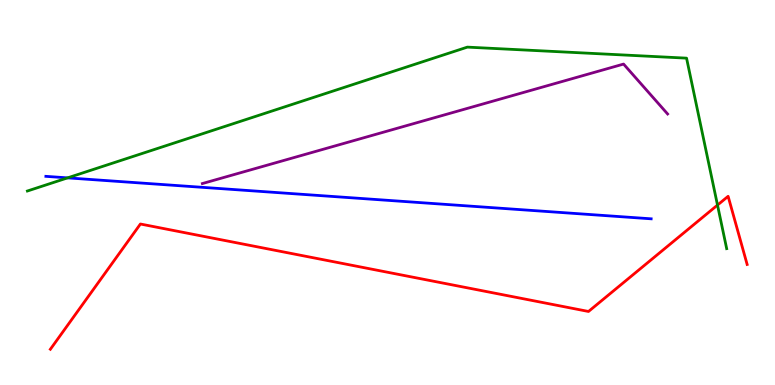[{'lines': ['blue', 'red'], 'intersections': []}, {'lines': ['green', 'red'], 'intersections': [{'x': 9.26, 'y': 4.67}]}, {'lines': ['purple', 'red'], 'intersections': []}, {'lines': ['blue', 'green'], 'intersections': [{'x': 0.872, 'y': 5.38}]}, {'lines': ['blue', 'purple'], 'intersections': []}, {'lines': ['green', 'purple'], 'intersections': []}]